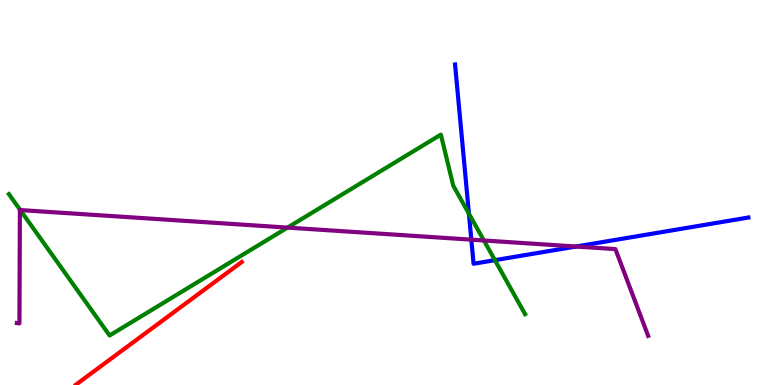[{'lines': ['blue', 'red'], 'intersections': []}, {'lines': ['green', 'red'], 'intersections': []}, {'lines': ['purple', 'red'], 'intersections': []}, {'lines': ['blue', 'green'], 'intersections': [{'x': 6.05, 'y': 4.45}, {'x': 6.39, 'y': 3.24}]}, {'lines': ['blue', 'purple'], 'intersections': [{'x': 6.08, 'y': 3.78}, {'x': 7.43, 'y': 3.6}]}, {'lines': ['green', 'purple'], 'intersections': [{'x': 0.261, 'y': 4.54}, {'x': 3.71, 'y': 4.09}, {'x': 6.24, 'y': 3.75}]}]